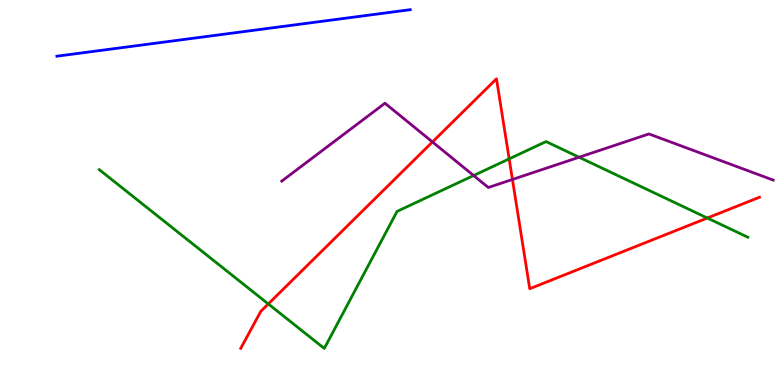[{'lines': ['blue', 'red'], 'intersections': []}, {'lines': ['green', 'red'], 'intersections': [{'x': 3.46, 'y': 2.11}, {'x': 6.57, 'y': 5.87}, {'x': 9.13, 'y': 4.34}]}, {'lines': ['purple', 'red'], 'intersections': [{'x': 5.58, 'y': 6.31}, {'x': 6.61, 'y': 5.34}]}, {'lines': ['blue', 'green'], 'intersections': []}, {'lines': ['blue', 'purple'], 'intersections': []}, {'lines': ['green', 'purple'], 'intersections': [{'x': 6.11, 'y': 5.44}, {'x': 7.47, 'y': 5.92}]}]